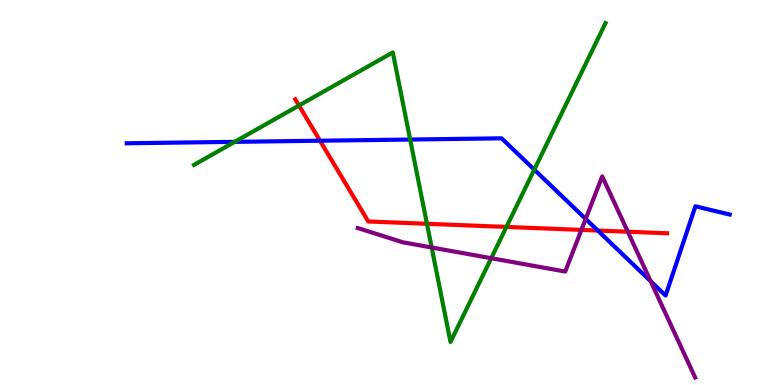[{'lines': ['blue', 'red'], 'intersections': [{'x': 4.13, 'y': 6.34}, {'x': 7.71, 'y': 4.01}]}, {'lines': ['green', 'red'], 'intersections': [{'x': 3.86, 'y': 7.26}, {'x': 5.51, 'y': 4.19}, {'x': 6.53, 'y': 4.11}]}, {'lines': ['purple', 'red'], 'intersections': [{'x': 7.5, 'y': 4.03}, {'x': 8.1, 'y': 3.98}]}, {'lines': ['blue', 'green'], 'intersections': [{'x': 3.03, 'y': 6.32}, {'x': 5.29, 'y': 6.38}, {'x': 6.89, 'y': 5.59}]}, {'lines': ['blue', 'purple'], 'intersections': [{'x': 7.56, 'y': 4.31}, {'x': 8.4, 'y': 2.69}]}, {'lines': ['green', 'purple'], 'intersections': [{'x': 5.57, 'y': 3.57}, {'x': 6.34, 'y': 3.29}]}]